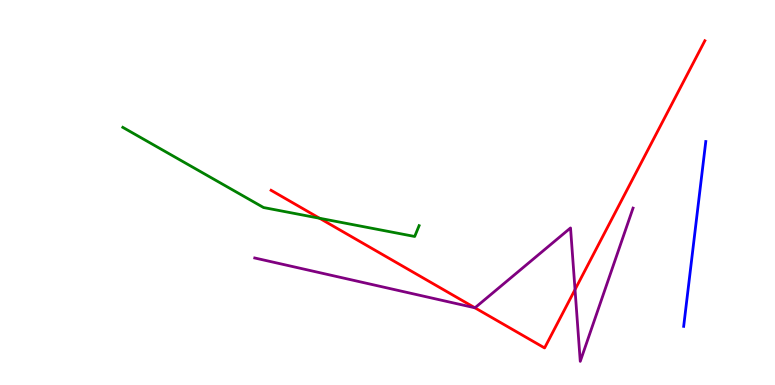[{'lines': ['blue', 'red'], 'intersections': []}, {'lines': ['green', 'red'], 'intersections': [{'x': 4.12, 'y': 4.33}]}, {'lines': ['purple', 'red'], 'intersections': [{'x': 6.13, 'y': 2.01}, {'x': 7.42, 'y': 2.48}]}, {'lines': ['blue', 'green'], 'intersections': []}, {'lines': ['blue', 'purple'], 'intersections': []}, {'lines': ['green', 'purple'], 'intersections': []}]